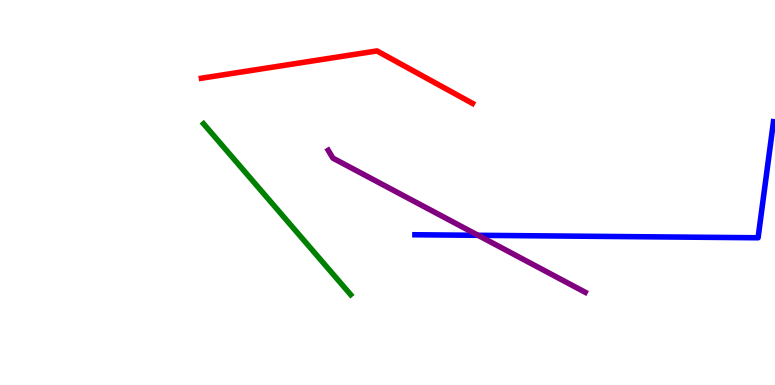[{'lines': ['blue', 'red'], 'intersections': []}, {'lines': ['green', 'red'], 'intersections': []}, {'lines': ['purple', 'red'], 'intersections': []}, {'lines': ['blue', 'green'], 'intersections': []}, {'lines': ['blue', 'purple'], 'intersections': [{'x': 6.17, 'y': 3.89}]}, {'lines': ['green', 'purple'], 'intersections': []}]